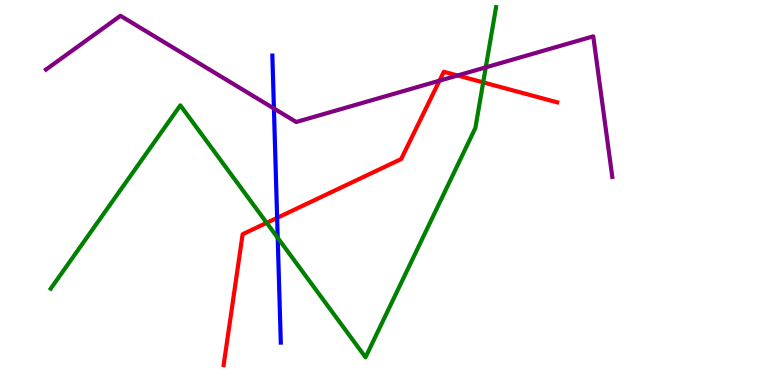[{'lines': ['blue', 'red'], 'intersections': [{'x': 3.58, 'y': 4.34}]}, {'lines': ['green', 'red'], 'intersections': [{'x': 3.44, 'y': 4.21}, {'x': 6.23, 'y': 7.86}]}, {'lines': ['purple', 'red'], 'intersections': [{'x': 5.67, 'y': 7.9}, {'x': 5.9, 'y': 8.04}]}, {'lines': ['blue', 'green'], 'intersections': [{'x': 3.58, 'y': 3.82}]}, {'lines': ['blue', 'purple'], 'intersections': [{'x': 3.53, 'y': 7.18}]}, {'lines': ['green', 'purple'], 'intersections': [{'x': 6.27, 'y': 8.25}]}]